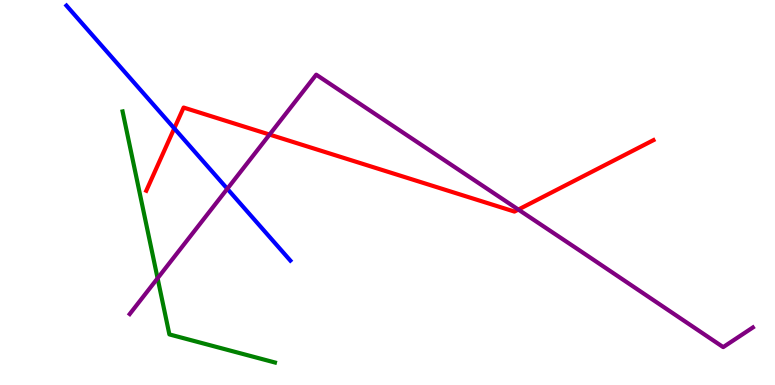[{'lines': ['blue', 'red'], 'intersections': [{'x': 2.25, 'y': 6.67}]}, {'lines': ['green', 'red'], 'intersections': []}, {'lines': ['purple', 'red'], 'intersections': [{'x': 3.48, 'y': 6.5}, {'x': 6.69, 'y': 4.56}]}, {'lines': ['blue', 'green'], 'intersections': []}, {'lines': ['blue', 'purple'], 'intersections': [{'x': 2.93, 'y': 5.1}]}, {'lines': ['green', 'purple'], 'intersections': [{'x': 2.03, 'y': 2.77}]}]